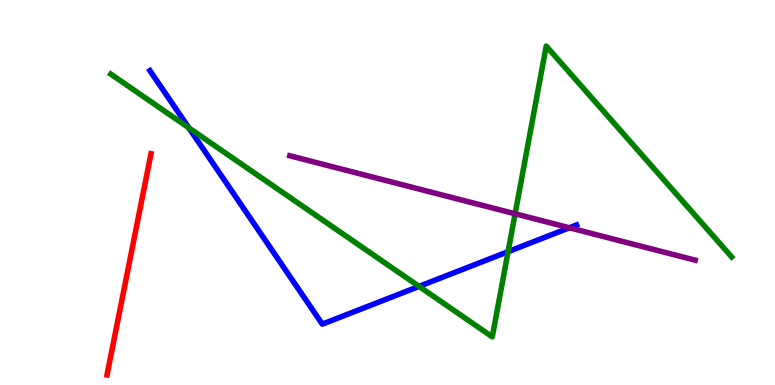[{'lines': ['blue', 'red'], 'intersections': []}, {'lines': ['green', 'red'], 'intersections': []}, {'lines': ['purple', 'red'], 'intersections': []}, {'lines': ['blue', 'green'], 'intersections': [{'x': 2.44, 'y': 6.68}, {'x': 5.41, 'y': 2.56}, {'x': 6.56, 'y': 3.46}]}, {'lines': ['blue', 'purple'], 'intersections': [{'x': 7.35, 'y': 4.08}]}, {'lines': ['green', 'purple'], 'intersections': [{'x': 6.65, 'y': 4.45}]}]